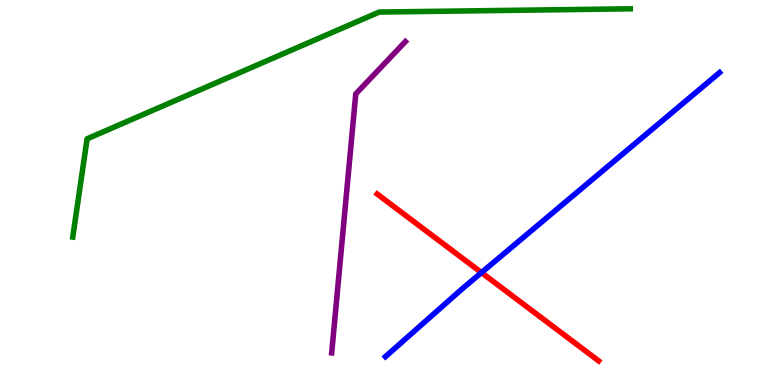[{'lines': ['blue', 'red'], 'intersections': [{'x': 6.21, 'y': 2.92}]}, {'lines': ['green', 'red'], 'intersections': []}, {'lines': ['purple', 'red'], 'intersections': []}, {'lines': ['blue', 'green'], 'intersections': []}, {'lines': ['blue', 'purple'], 'intersections': []}, {'lines': ['green', 'purple'], 'intersections': []}]